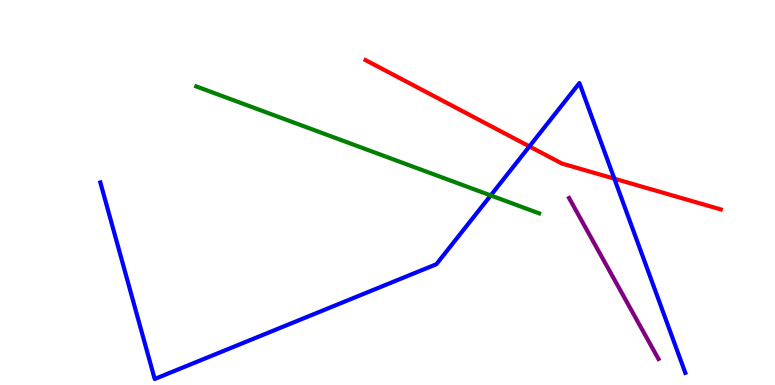[{'lines': ['blue', 'red'], 'intersections': [{'x': 6.83, 'y': 6.2}, {'x': 7.93, 'y': 5.36}]}, {'lines': ['green', 'red'], 'intersections': []}, {'lines': ['purple', 'red'], 'intersections': []}, {'lines': ['blue', 'green'], 'intersections': [{'x': 6.33, 'y': 4.92}]}, {'lines': ['blue', 'purple'], 'intersections': []}, {'lines': ['green', 'purple'], 'intersections': []}]